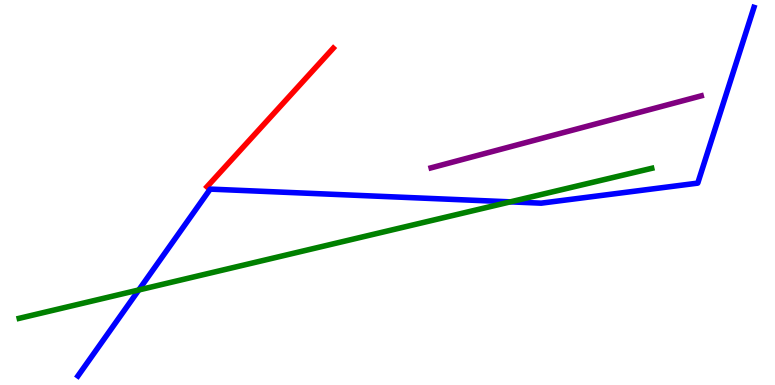[{'lines': ['blue', 'red'], 'intersections': []}, {'lines': ['green', 'red'], 'intersections': []}, {'lines': ['purple', 'red'], 'intersections': []}, {'lines': ['blue', 'green'], 'intersections': [{'x': 1.79, 'y': 2.47}, {'x': 6.59, 'y': 4.76}]}, {'lines': ['blue', 'purple'], 'intersections': []}, {'lines': ['green', 'purple'], 'intersections': []}]